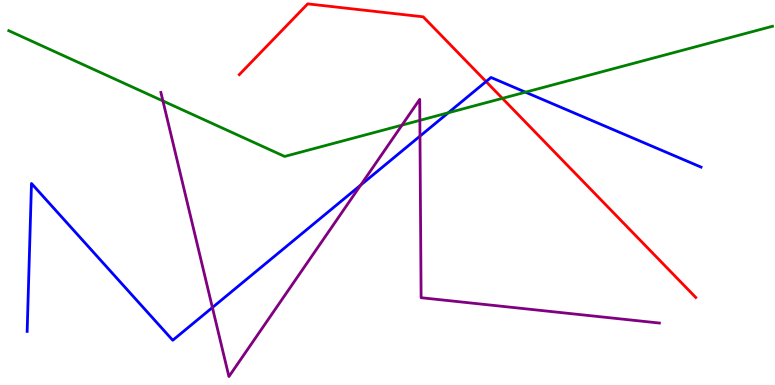[{'lines': ['blue', 'red'], 'intersections': [{'x': 6.27, 'y': 7.88}]}, {'lines': ['green', 'red'], 'intersections': [{'x': 6.48, 'y': 7.45}]}, {'lines': ['purple', 'red'], 'intersections': []}, {'lines': ['blue', 'green'], 'intersections': [{'x': 5.78, 'y': 7.07}, {'x': 6.78, 'y': 7.61}]}, {'lines': ['blue', 'purple'], 'intersections': [{'x': 2.74, 'y': 2.01}, {'x': 4.66, 'y': 5.19}, {'x': 5.42, 'y': 6.46}]}, {'lines': ['green', 'purple'], 'intersections': [{'x': 2.1, 'y': 7.38}, {'x': 5.19, 'y': 6.75}, {'x': 5.42, 'y': 6.87}]}]